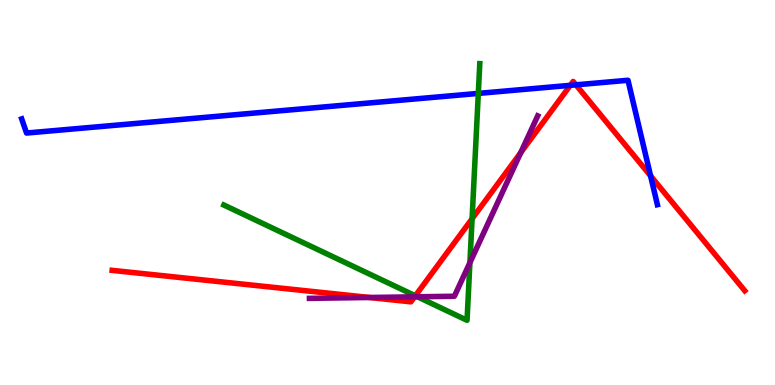[{'lines': ['blue', 'red'], 'intersections': [{'x': 7.36, 'y': 7.78}, {'x': 7.43, 'y': 7.8}, {'x': 8.39, 'y': 5.43}]}, {'lines': ['green', 'red'], 'intersections': [{'x': 5.36, 'y': 2.32}, {'x': 6.09, 'y': 4.32}]}, {'lines': ['purple', 'red'], 'intersections': [{'x': 4.77, 'y': 2.27}, {'x': 5.35, 'y': 2.29}, {'x': 6.72, 'y': 6.03}]}, {'lines': ['blue', 'green'], 'intersections': [{'x': 6.17, 'y': 7.57}]}, {'lines': ['blue', 'purple'], 'intersections': []}, {'lines': ['green', 'purple'], 'intersections': [{'x': 5.39, 'y': 2.29}, {'x': 6.06, 'y': 3.18}]}]